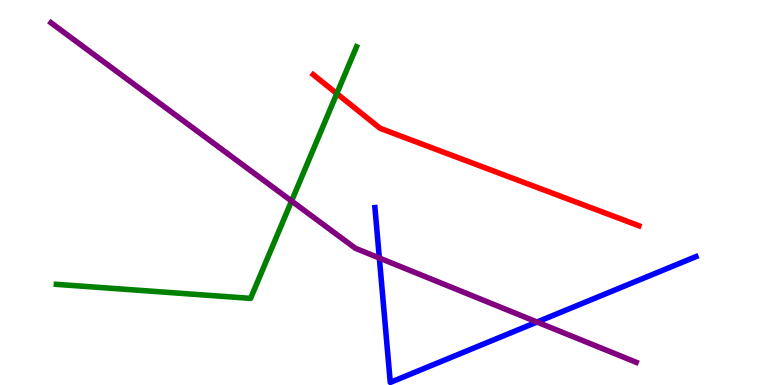[{'lines': ['blue', 'red'], 'intersections': []}, {'lines': ['green', 'red'], 'intersections': [{'x': 4.35, 'y': 7.57}]}, {'lines': ['purple', 'red'], 'intersections': []}, {'lines': ['blue', 'green'], 'intersections': []}, {'lines': ['blue', 'purple'], 'intersections': [{'x': 4.89, 'y': 3.3}, {'x': 6.93, 'y': 1.64}]}, {'lines': ['green', 'purple'], 'intersections': [{'x': 3.76, 'y': 4.78}]}]